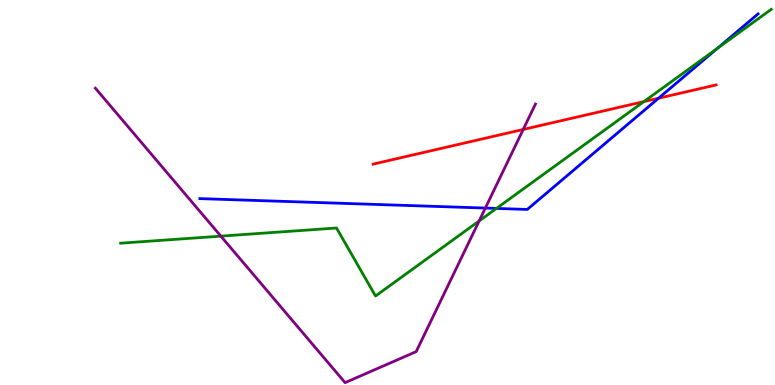[{'lines': ['blue', 'red'], 'intersections': [{'x': 8.5, 'y': 7.45}]}, {'lines': ['green', 'red'], 'intersections': [{'x': 8.31, 'y': 7.36}]}, {'lines': ['purple', 'red'], 'intersections': [{'x': 6.75, 'y': 6.64}]}, {'lines': ['blue', 'green'], 'intersections': [{'x': 6.41, 'y': 4.59}, {'x': 9.26, 'y': 8.75}]}, {'lines': ['blue', 'purple'], 'intersections': [{'x': 6.26, 'y': 4.6}]}, {'lines': ['green', 'purple'], 'intersections': [{'x': 2.85, 'y': 3.87}, {'x': 6.18, 'y': 4.26}]}]